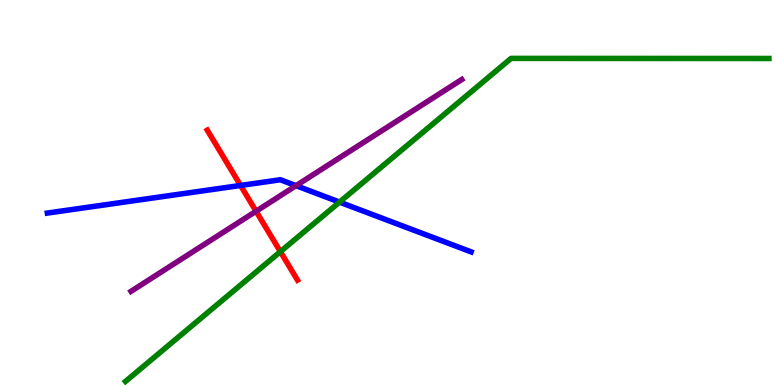[{'lines': ['blue', 'red'], 'intersections': [{'x': 3.1, 'y': 5.18}]}, {'lines': ['green', 'red'], 'intersections': [{'x': 3.62, 'y': 3.46}]}, {'lines': ['purple', 'red'], 'intersections': [{'x': 3.3, 'y': 4.51}]}, {'lines': ['blue', 'green'], 'intersections': [{'x': 4.38, 'y': 4.75}]}, {'lines': ['blue', 'purple'], 'intersections': [{'x': 3.82, 'y': 5.18}]}, {'lines': ['green', 'purple'], 'intersections': []}]